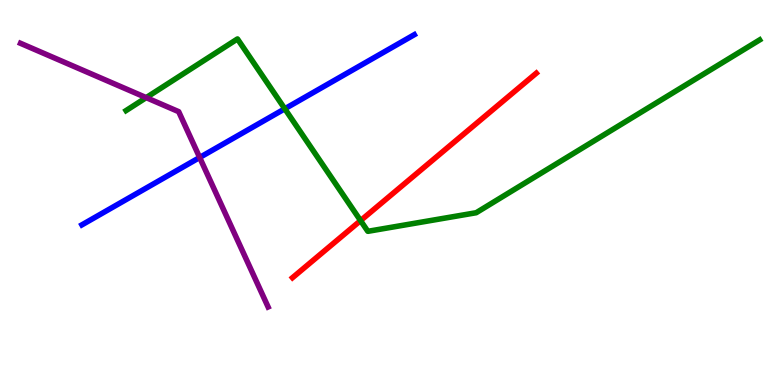[{'lines': ['blue', 'red'], 'intersections': []}, {'lines': ['green', 'red'], 'intersections': [{'x': 4.65, 'y': 4.27}]}, {'lines': ['purple', 'red'], 'intersections': []}, {'lines': ['blue', 'green'], 'intersections': [{'x': 3.67, 'y': 7.17}]}, {'lines': ['blue', 'purple'], 'intersections': [{'x': 2.58, 'y': 5.91}]}, {'lines': ['green', 'purple'], 'intersections': [{'x': 1.89, 'y': 7.46}]}]